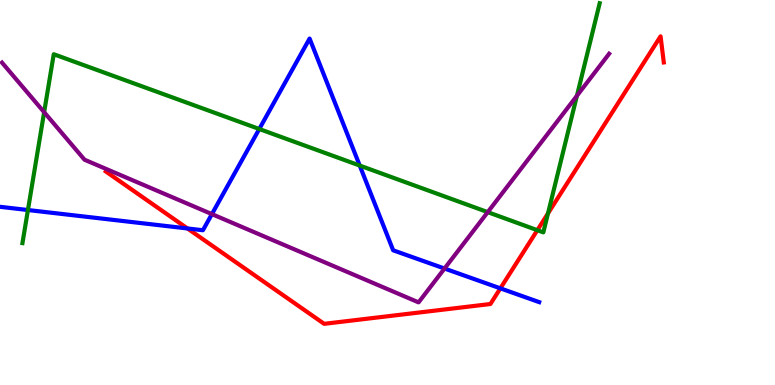[{'lines': ['blue', 'red'], 'intersections': [{'x': 2.42, 'y': 4.07}, {'x': 6.46, 'y': 2.51}]}, {'lines': ['green', 'red'], 'intersections': [{'x': 6.93, 'y': 4.02}, {'x': 7.07, 'y': 4.46}]}, {'lines': ['purple', 'red'], 'intersections': []}, {'lines': ['blue', 'green'], 'intersections': [{'x': 0.36, 'y': 4.54}, {'x': 3.35, 'y': 6.65}, {'x': 4.64, 'y': 5.7}]}, {'lines': ['blue', 'purple'], 'intersections': [{'x': 2.73, 'y': 4.44}, {'x': 5.74, 'y': 3.03}]}, {'lines': ['green', 'purple'], 'intersections': [{'x': 0.57, 'y': 7.09}, {'x': 6.29, 'y': 4.49}, {'x': 7.44, 'y': 7.51}]}]